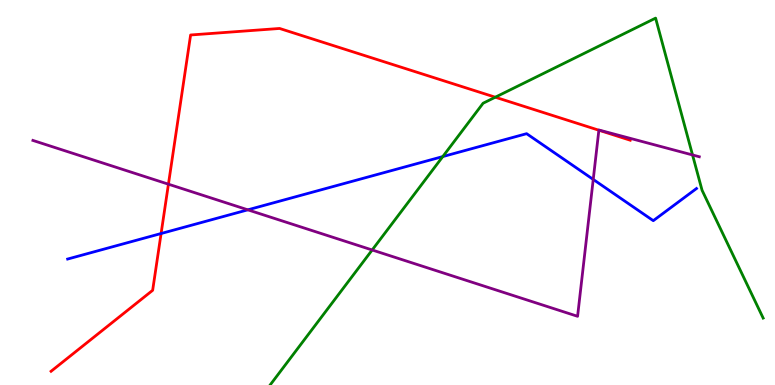[{'lines': ['blue', 'red'], 'intersections': [{'x': 2.08, 'y': 3.93}]}, {'lines': ['green', 'red'], 'intersections': [{'x': 6.39, 'y': 7.48}]}, {'lines': ['purple', 'red'], 'intersections': [{'x': 2.17, 'y': 5.22}, {'x': 7.73, 'y': 6.62}]}, {'lines': ['blue', 'green'], 'intersections': [{'x': 5.71, 'y': 5.93}]}, {'lines': ['blue', 'purple'], 'intersections': [{'x': 3.2, 'y': 4.55}, {'x': 7.65, 'y': 5.34}]}, {'lines': ['green', 'purple'], 'intersections': [{'x': 4.8, 'y': 3.51}, {'x': 8.94, 'y': 5.98}]}]